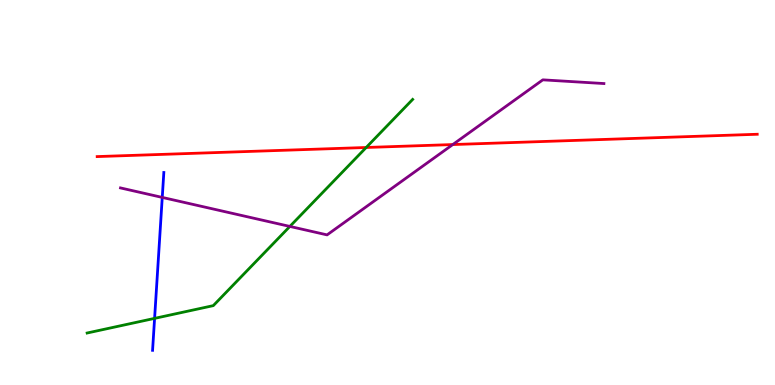[{'lines': ['blue', 'red'], 'intersections': []}, {'lines': ['green', 'red'], 'intersections': [{'x': 4.72, 'y': 6.17}]}, {'lines': ['purple', 'red'], 'intersections': [{'x': 5.84, 'y': 6.25}]}, {'lines': ['blue', 'green'], 'intersections': [{'x': 1.99, 'y': 1.73}]}, {'lines': ['blue', 'purple'], 'intersections': [{'x': 2.09, 'y': 4.87}]}, {'lines': ['green', 'purple'], 'intersections': [{'x': 3.74, 'y': 4.12}]}]